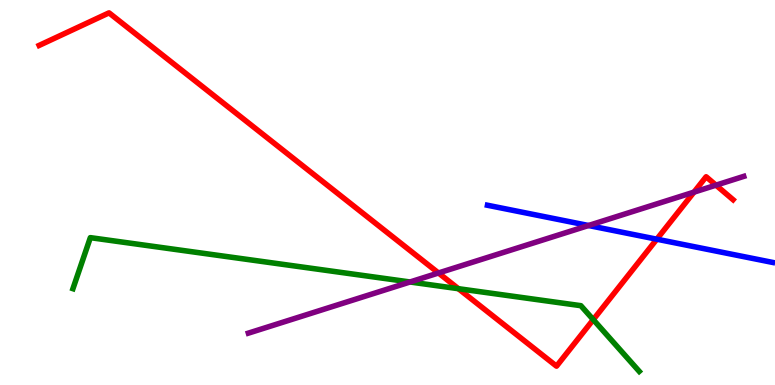[{'lines': ['blue', 'red'], 'intersections': [{'x': 8.47, 'y': 3.79}]}, {'lines': ['green', 'red'], 'intersections': [{'x': 5.91, 'y': 2.5}, {'x': 7.66, 'y': 1.7}]}, {'lines': ['purple', 'red'], 'intersections': [{'x': 5.66, 'y': 2.91}, {'x': 8.95, 'y': 5.01}, {'x': 9.24, 'y': 5.19}]}, {'lines': ['blue', 'green'], 'intersections': []}, {'lines': ['blue', 'purple'], 'intersections': [{'x': 7.59, 'y': 4.14}]}, {'lines': ['green', 'purple'], 'intersections': [{'x': 5.29, 'y': 2.68}]}]